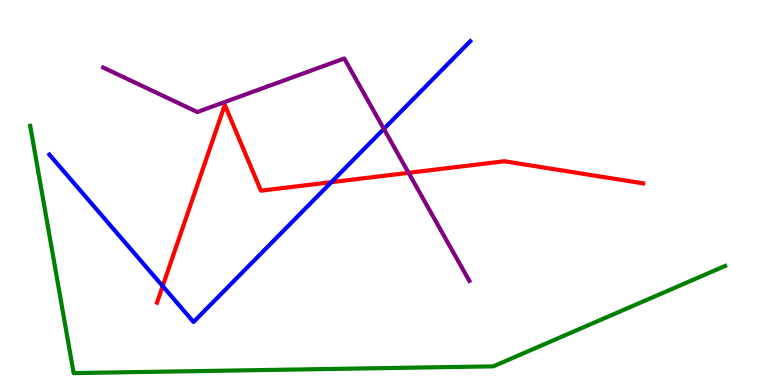[{'lines': ['blue', 'red'], 'intersections': [{'x': 2.1, 'y': 2.57}, {'x': 4.28, 'y': 5.27}]}, {'lines': ['green', 'red'], 'intersections': []}, {'lines': ['purple', 'red'], 'intersections': [{'x': 5.27, 'y': 5.51}]}, {'lines': ['blue', 'green'], 'intersections': []}, {'lines': ['blue', 'purple'], 'intersections': [{'x': 4.95, 'y': 6.65}]}, {'lines': ['green', 'purple'], 'intersections': []}]